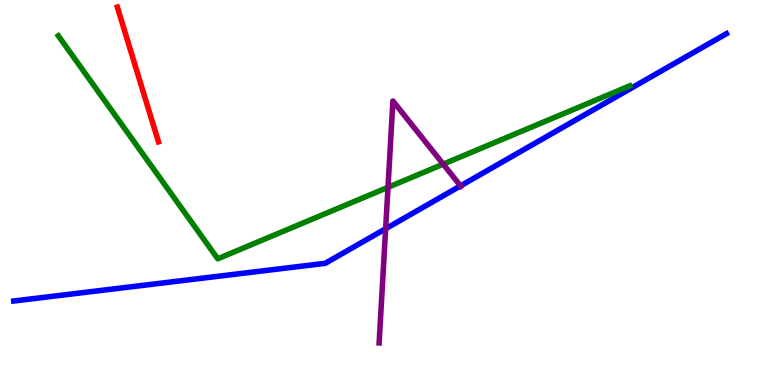[{'lines': ['blue', 'red'], 'intersections': []}, {'lines': ['green', 'red'], 'intersections': []}, {'lines': ['purple', 'red'], 'intersections': []}, {'lines': ['blue', 'green'], 'intersections': []}, {'lines': ['blue', 'purple'], 'intersections': [{'x': 4.98, 'y': 4.06}, {'x': 5.94, 'y': 5.17}]}, {'lines': ['green', 'purple'], 'intersections': [{'x': 5.01, 'y': 5.13}, {'x': 5.72, 'y': 5.74}]}]